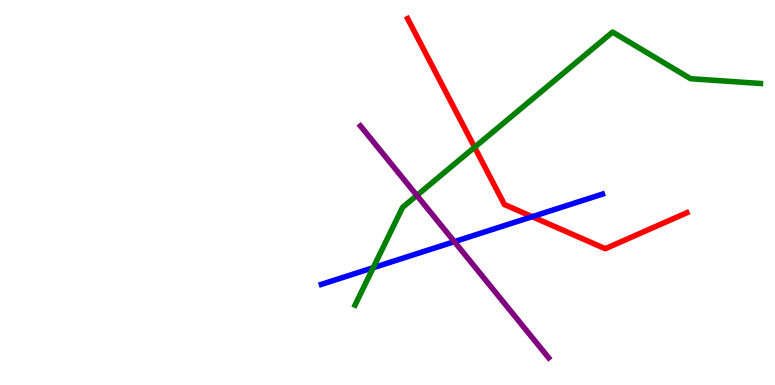[{'lines': ['blue', 'red'], 'intersections': [{'x': 6.87, 'y': 4.37}]}, {'lines': ['green', 'red'], 'intersections': [{'x': 6.12, 'y': 6.18}]}, {'lines': ['purple', 'red'], 'intersections': []}, {'lines': ['blue', 'green'], 'intersections': [{'x': 4.82, 'y': 3.05}]}, {'lines': ['blue', 'purple'], 'intersections': [{'x': 5.86, 'y': 3.72}]}, {'lines': ['green', 'purple'], 'intersections': [{'x': 5.38, 'y': 4.92}]}]